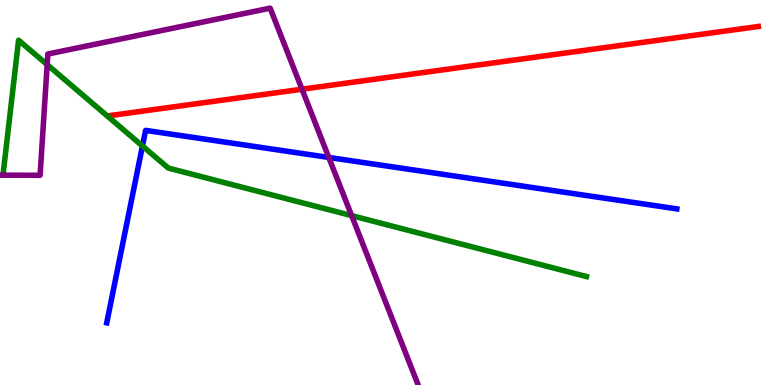[{'lines': ['blue', 'red'], 'intersections': []}, {'lines': ['green', 'red'], 'intersections': []}, {'lines': ['purple', 'red'], 'intersections': [{'x': 3.9, 'y': 7.68}]}, {'lines': ['blue', 'green'], 'intersections': [{'x': 1.84, 'y': 6.21}]}, {'lines': ['blue', 'purple'], 'intersections': [{'x': 4.24, 'y': 5.91}]}, {'lines': ['green', 'purple'], 'intersections': [{'x': 0.609, 'y': 8.32}, {'x': 4.54, 'y': 4.4}]}]